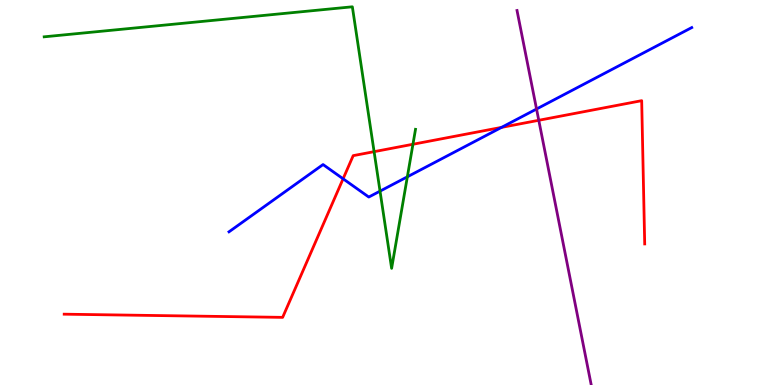[{'lines': ['blue', 'red'], 'intersections': [{'x': 4.43, 'y': 5.36}, {'x': 6.47, 'y': 6.69}]}, {'lines': ['green', 'red'], 'intersections': [{'x': 4.83, 'y': 6.06}, {'x': 5.33, 'y': 6.25}]}, {'lines': ['purple', 'red'], 'intersections': [{'x': 6.95, 'y': 6.88}]}, {'lines': ['blue', 'green'], 'intersections': [{'x': 4.9, 'y': 5.04}, {'x': 5.26, 'y': 5.41}]}, {'lines': ['blue', 'purple'], 'intersections': [{'x': 6.92, 'y': 7.17}]}, {'lines': ['green', 'purple'], 'intersections': []}]